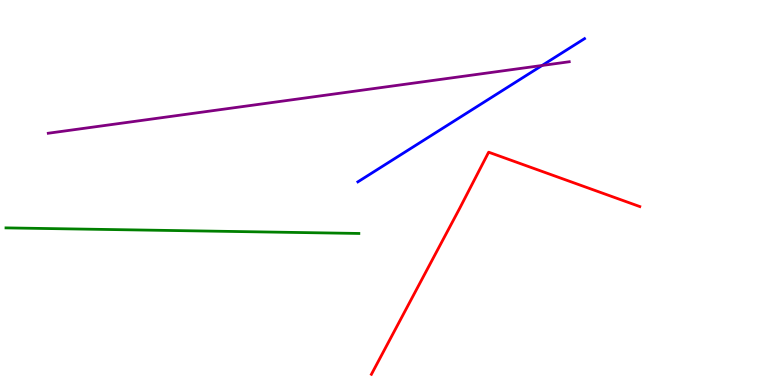[{'lines': ['blue', 'red'], 'intersections': []}, {'lines': ['green', 'red'], 'intersections': []}, {'lines': ['purple', 'red'], 'intersections': []}, {'lines': ['blue', 'green'], 'intersections': []}, {'lines': ['blue', 'purple'], 'intersections': [{'x': 6.99, 'y': 8.3}]}, {'lines': ['green', 'purple'], 'intersections': []}]